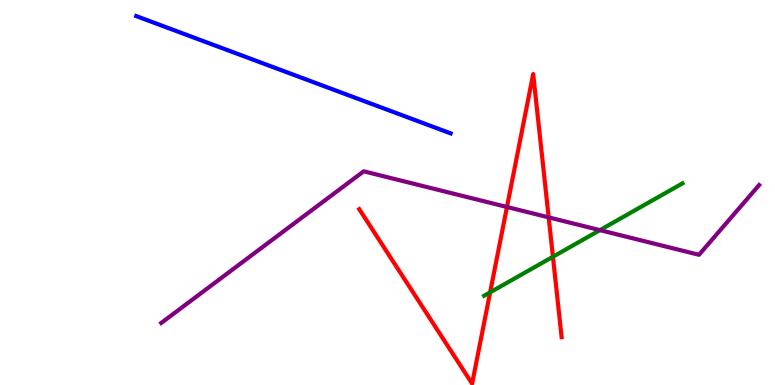[{'lines': ['blue', 'red'], 'intersections': []}, {'lines': ['green', 'red'], 'intersections': [{'x': 6.32, 'y': 2.41}, {'x': 7.13, 'y': 3.33}]}, {'lines': ['purple', 'red'], 'intersections': [{'x': 6.54, 'y': 4.62}, {'x': 7.08, 'y': 4.35}]}, {'lines': ['blue', 'green'], 'intersections': []}, {'lines': ['blue', 'purple'], 'intersections': []}, {'lines': ['green', 'purple'], 'intersections': [{'x': 7.74, 'y': 4.02}]}]